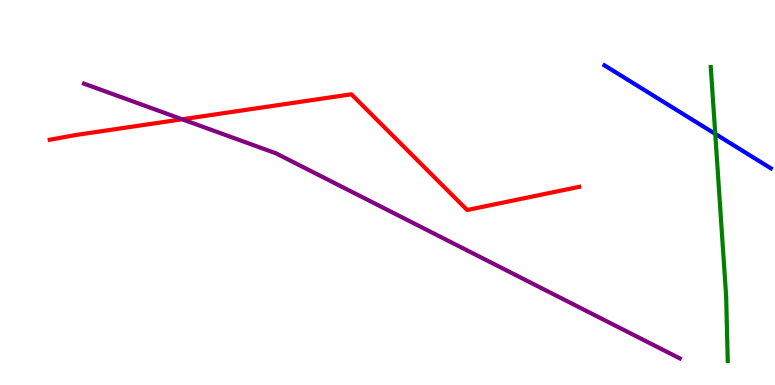[{'lines': ['blue', 'red'], 'intersections': []}, {'lines': ['green', 'red'], 'intersections': []}, {'lines': ['purple', 'red'], 'intersections': [{'x': 2.35, 'y': 6.9}]}, {'lines': ['blue', 'green'], 'intersections': [{'x': 9.23, 'y': 6.52}]}, {'lines': ['blue', 'purple'], 'intersections': []}, {'lines': ['green', 'purple'], 'intersections': []}]